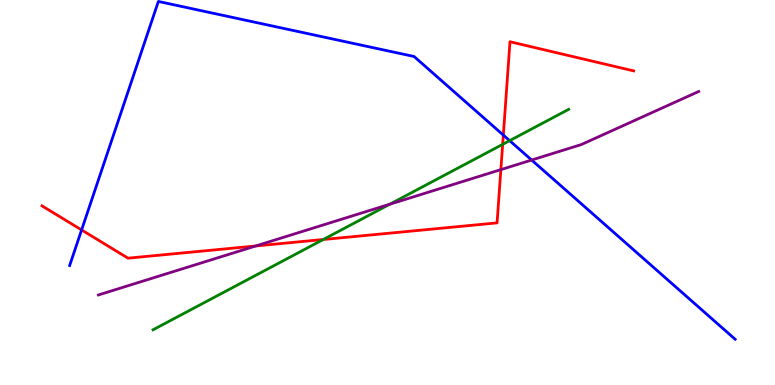[{'lines': ['blue', 'red'], 'intersections': [{'x': 1.05, 'y': 4.03}, {'x': 6.49, 'y': 6.49}]}, {'lines': ['green', 'red'], 'intersections': [{'x': 4.17, 'y': 3.78}, {'x': 6.49, 'y': 6.25}]}, {'lines': ['purple', 'red'], 'intersections': [{'x': 3.3, 'y': 3.61}, {'x': 6.46, 'y': 5.59}]}, {'lines': ['blue', 'green'], 'intersections': [{'x': 6.58, 'y': 6.35}]}, {'lines': ['blue', 'purple'], 'intersections': [{'x': 6.86, 'y': 5.84}]}, {'lines': ['green', 'purple'], 'intersections': [{'x': 5.03, 'y': 4.7}]}]